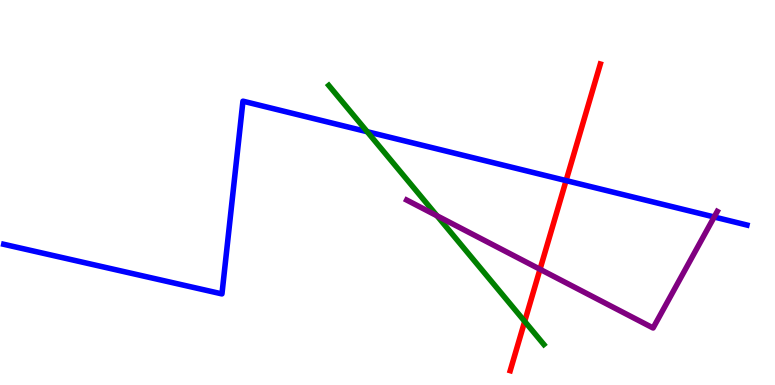[{'lines': ['blue', 'red'], 'intersections': [{'x': 7.3, 'y': 5.31}]}, {'lines': ['green', 'red'], 'intersections': [{'x': 6.77, 'y': 1.65}]}, {'lines': ['purple', 'red'], 'intersections': [{'x': 6.97, 'y': 3.01}]}, {'lines': ['blue', 'green'], 'intersections': [{'x': 4.74, 'y': 6.58}]}, {'lines': ['blue', 'purple'], 'intersections': [{'x': 9.22, 'y': 4.36}]}, {'lines': ['green', 'purple'], 'intersections': [{'x': 5.64, 'y': 4.39}]}]